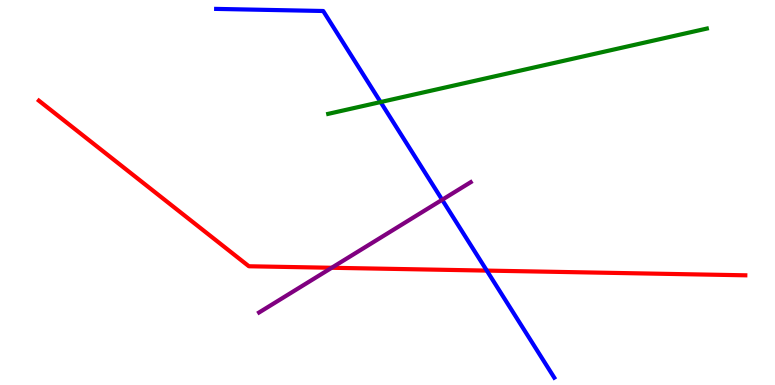[{'lines': ['blue', 'red'], 'intersections': [{'x': 6.28, 'y': 2.97}]}, {'lines': ['green', 'red'], 'intersections': []}, {'lines': ['purple', 'red'], 'intersections': [{'x': 4.28, 'y': 3.04}]}, {'lines': ['blue', 'green'], 'intersections': [{'x': 4.91, 'y': 7.35}]}, {'lines': ['blue', 'purple'], 'intersections': [{'x': 5.71, 'y': 4.81}]}, {'lines': ['green', 'purple'], 'intersections': []}]